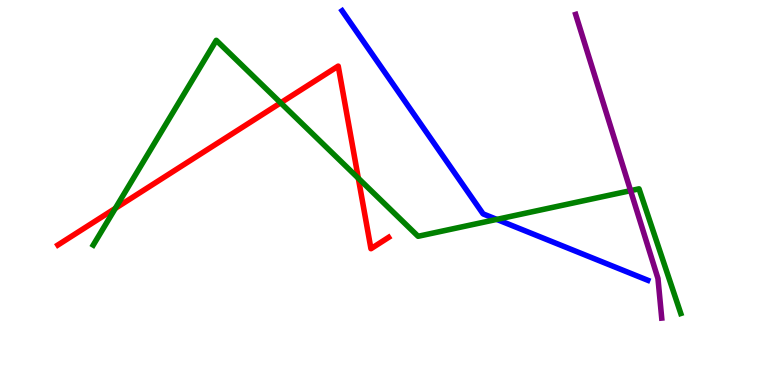[{'lines': ['blue', 'red'], 'intersections': []}, {'lines': ['green', 'red'], 'intersections': [{'x': 1.49, 'y': 4.59}, {'x': 3.62, 'y': 7.33}, {'x': 4.62, 'y': 5.37}]}, {'lines': ['purple', 'red'], 'intersections': []}, {'lines': ['blue', 'green'], 'intersections': [{'x': 6.41, 'y': 4.3}]}, {'lines': ['blue', 'purple'], 'intersections': []}, {'lines': ['green', 'purple'], 'intersections': [{'x': 8.14, 'y': 5.05}]}]